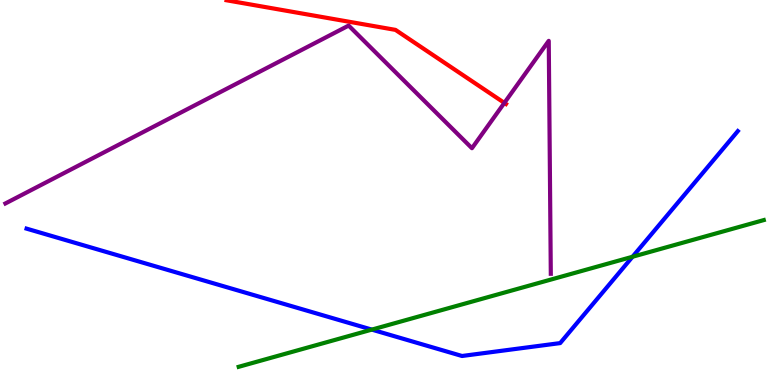[{'lines': ['blue', 'red'], 'intersections': []}, {'lines': ['green', 'red'], 'intersections': []}, {'lines': ['purple', 'red'], 'intersections': [{'x': 6.51, 'y': 7.33}]}, {'lines': ['blue', 'green'], 'intersections': [{'x': 4.8, 'y': 1.44}, {'x': 8.16, 'y': 3.33}]}, {'lines': ['blue', 'purple'], 'intersections': []}, {'lines': ['green', 'purple'], 'intersections': []}]